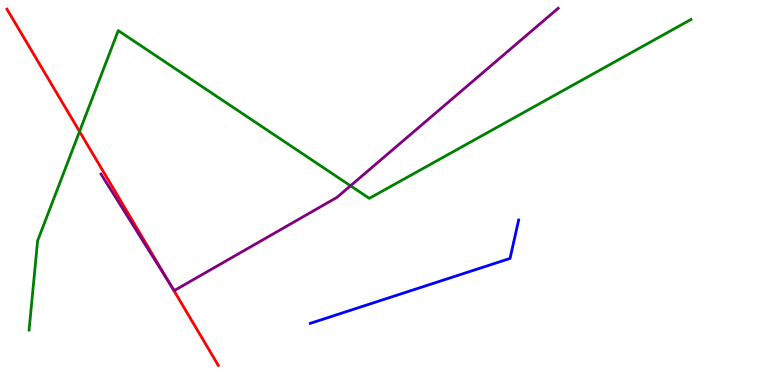[{'lines': ['blue', 'red'], 'intersections': []}, {'lines': ['green', 'red'], 'intersections': [{'x': 1.03, 'y': 6.58}]}, {'lines': ['purple', 'red'], 'intersections': [{'x': 2.2, 'y': 2.6}]}, {'lines': ['blue', 'green'], 'intersections': []}, {'lines': ['blue', 'purple'], 'intersections': []}, {'lines': ['green', 'purple'], 'intersections': [{'x': 4.52, 'y': 5.17}]}]